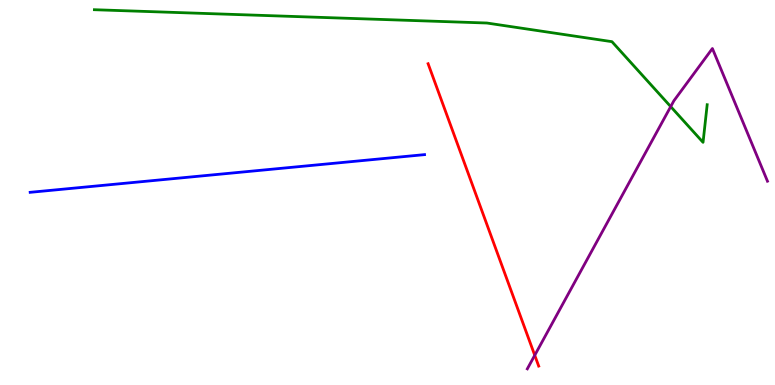[{'lines': ['blue', 'red'], 'intersections': []}, {'lines': ['green', 'red'], 'intersections': []}, {'lines': ['purple', 'red'], 'intersections': [{'x': 6.9, 'y': 0.772}]}, {'lines': ['blue', 'green'], 'intersections': []}, {'lines': ['blue', 'purple'], 'intersections': []}, {'lines': ['green', 'purple'], 'intersections': [{'x': 8.65, 'y': 7.23}]}]